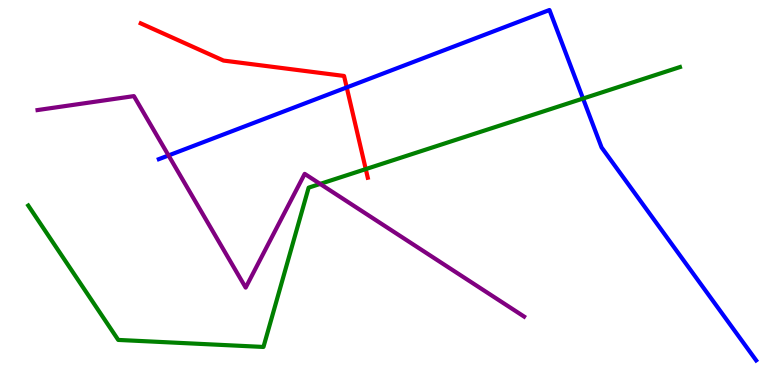[{'lines': ['blue', 'red'], 'intersections': [{'x': 4.47, 'y': 7.73}]}, {'lines': ['green', 'red'], 'intersections': [{'x': 4.72, 'y': 5.61}]}, {'lines': ['purple', 'red'], 'intersections': []}, {'lines': ['blue', 'green'], 'intersections': [{'x': 7.52, 'y': 7.44}]}, {'lines': ['blue', 'purple'], 'intersections': [{'x': 2.17, 'y': 5.96}]}, {'lines': ['green', 'purple'], 'intersections': [{'x': 4.13, 'y': 5.22}]}]